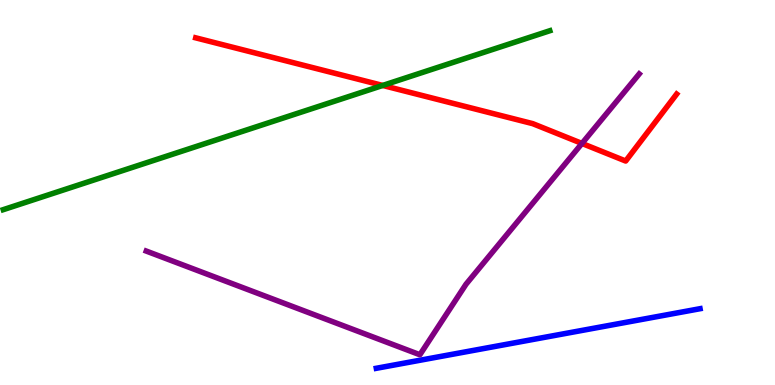[{'lines': ['blue', 'red'], 'intersections': []}, {'lines': ['green', 'red'], 'intersections': [{'x': 4.94, 'y': 7.78}]}, {'lines': ['purple', 'red'], 'intersections': [{'x': 7.51, 'y': 6.27}]}, {'lines': ['blue', 'green'], 'intersections': []}, {'lines': ['blue', 'purple'], 'intersections': []}, {'lines': ['green', 'purple'], 'intersections': []}]